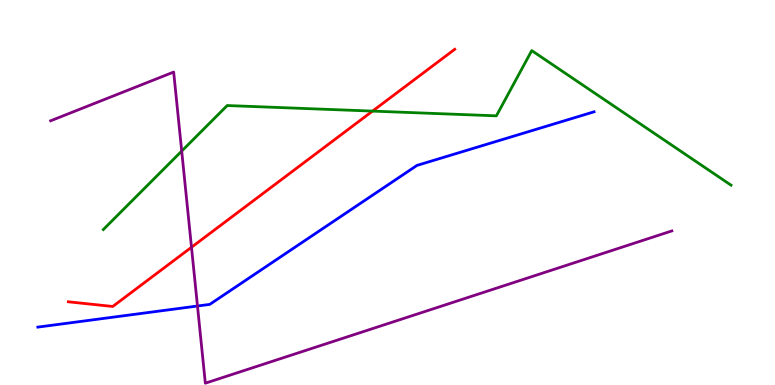[{'lines': ['blue', 'red'], 'intersections': []}, {'lines': ['green', 'red'], 'intersections': [{'x': 4.81, 'y': 7.11}]}, {'lines': ['purple', 'red'], 'intersections': [{'x': 2.47, 'y': 3.58}]}, {'lines': ['blue', 'green'], 'intersections': []}, {'lines': ['blue', 'purple'], 'intersections': [{'x': 2.55, 'y': 2.05}]}, {'lines': ['green', 'purple'], 'intersections': [{'x': 2.34, 'y': 6.08}]}]